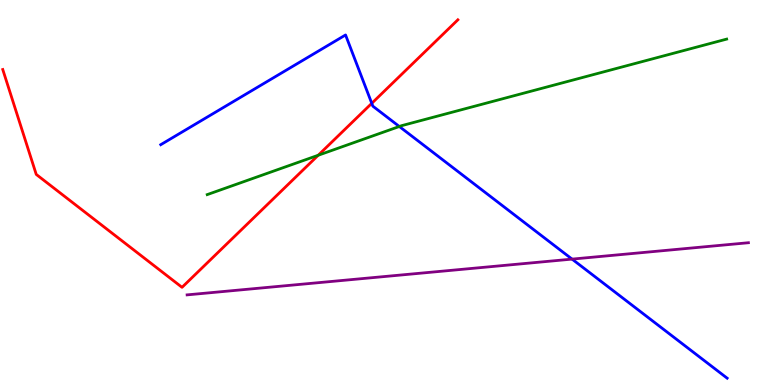[{'lines': ['blue', 'red'], 'intersections': [{'x': 4.8, 'y': 7.32}]}, {'lines': ['green', 'red'], 'intersections': [{'x': 4.11, 'y': 5.97}]}, {'lines': ['purple', 'red'], 'intersections': []}, {'lines': ['blue', 'green'], 'intersections': [{'x': 5.15, 'y': 6.71}]}, {'lines': ['blue', 'purple'], 'intersections': [{'x': 7.38, 'y': 3.27}]}, {'lines': ['green', 'purple'], 'intersections': []}]